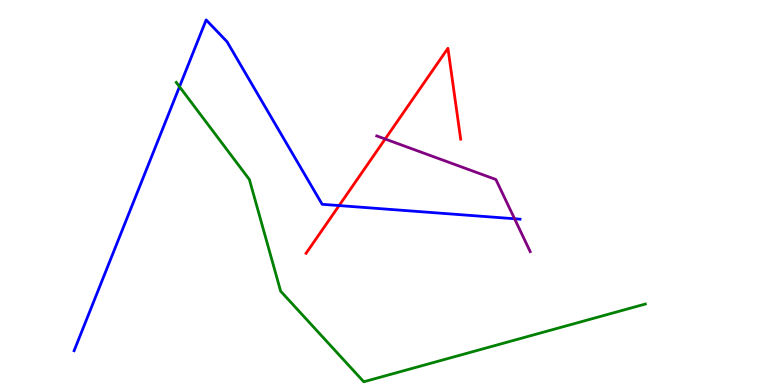[{'lines': ['blue', 'red'], 'intersections': [{'x': 4.38, 'y': 4.66}]}, {'lines': ['green', 'red'], 'intersections': []}, {'lines': ['purple', 'red'], 'intersections': [{'x': 4.97, 'y': 6.39}]}, {'lines': ['blue', 'green'], 'intersections': [{'x': 2.32, 'y': 7.75}]}, {'lines': ['blue', 'purple'], 'intersections': [{'x': 6.64, 'y': 4.32}]}, {'lines': ['green', 'purple'], 'intersections': []}]